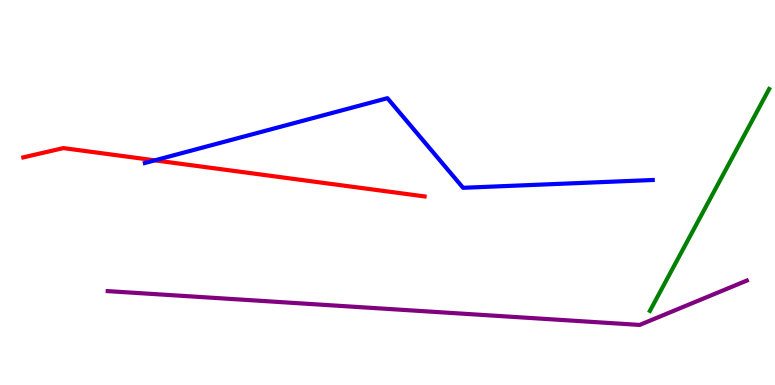[{'lines': ['blue', 'red'], 'intersections': [{'x': 2.0, 'y': 5.84}]}, {'lines': ['green', 'red'], 'intersections': []}, {'lines': ['purple', 'red'], 'intersections': []}, {'lines': ['blue', 'green'], 'intersections': []}, {'lines': ['blue', 'purple'], 'intersections': []}, {'lines': ['green', 'purple'], 'intersections': []}]